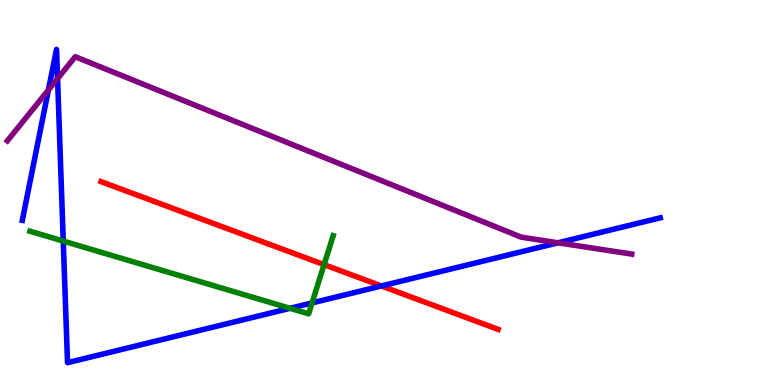[{'lines': ['blue', 'red'], 'intersections': [{'x': 4.92, 'y': 2.57}]}, {'lines': ['green', 'red'], 'intersections': [{'x': 4.18, 'y': 3.13}]}, {'lines': ['purple', 'red'], 'intersections': []}, {'lines': ['blue', 'green'], 'intersections': [{'x': 0.816, 'y': 3.74}, {'x': 3.74, 'y': 1.99}, {'x': 4.03, 'y': 2.13}]}, {'lines': ['blue', 'purple'], 'intersections': [{'x': 0.625, 'y': 7.66}, {'x': 0.743, 'y': 7.96}, {'x': 7.2, 'y': 3.69}]}, {'lines': ['green', 'purple'], 'intersections': []}]